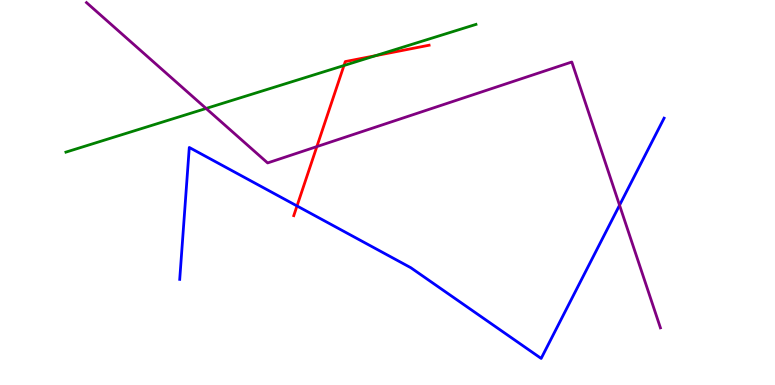[{'lines': ['blue', 'red'], 'intersections': [{'x': 3.83, 'y': 4.65}]}, {'lines': ['green', 'red'], 'intersections': [{'x': 4.44, 'y': 8.3}, {'x': 4.85, 'y': 8.55}]}, {'lines': ['purple', 'red'], 'intersections': [{'x': 4.09, 'y': 6.19}]}, {'lines': ['blue', 'green'], 'intersections': []}, {'lines': ['blue', 'purple'], 'intersections': [{'x': 7.99, 'y': 4.67}]}, {'lines': ['green', 'purple'], 'intersections': [{'x': 2.66, 'y': 7.18}]}]